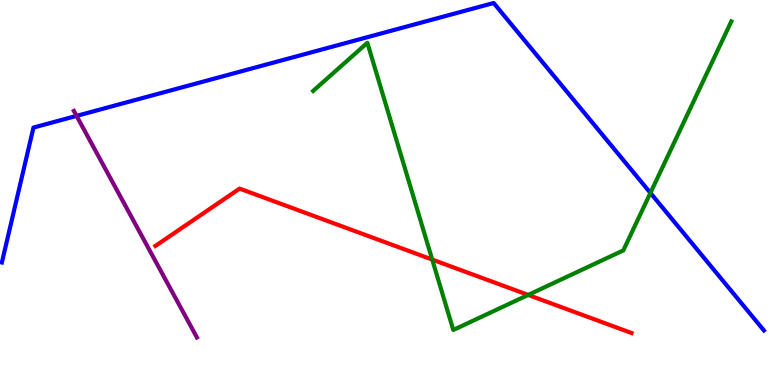[{'lines': ['blue', 'red'], 'intersections': []}, {'lines': ['green', 'red'], 'intersections': [{'x': 5.58, 'y': 3.26}, {'x': 6.82, 'y': 2.34}]}, {'lines': ['purple', 'red'], 'intersections': []}, {'lines': ['blue', 'green'], 'intersections': [{'x': 8.39, 'y': 4.99}]}, {'lines': ['blue', 'purple'], 'intersections': [{'x': 0.988, 'y': 6.99}]}, {'lines': ['green', 'purple'], 'intersections': []}]